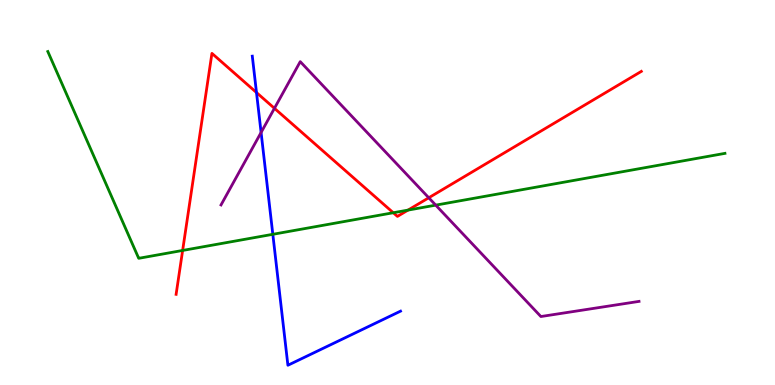[{'lines': ['blue', 'red'], 'intersections': [{'x': 3.31, 'y': 7.6}]}, {'lines': ['green', 'red'], 'intersections': [{'x': 2.36, 'y': 3.49}, {'x': 5.07, 'y': 4.47}, {'x': 5.26, 'y': 4.54}]}, {'lines': ['purple', 'red'], 'intersections': [{'x': 3.54, 'y': 7.19}, {'x': 5.53, 'y': 4.86}]}, {'lines': ['blue', 'green'], 'intersections': [{'x': 3.52, 'y': 3.91}]}, {'lines': ['blue', 'purple'], 'intersections': [{'x': 3.37, 'y': 6.56}]}, {'lines': ['green', 'purple'], 'intersections': [{'x': 5.62, 'y': 4.67}]}]